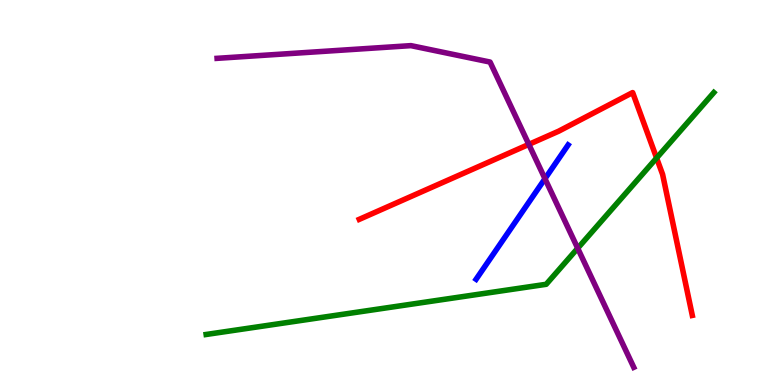[{'lines': ['blue', 'red'], 'intersections': []}, {'lines': ['green', 'red'], 'intersections': [{'x': 8.47, 'y': 5.9}]}, {'lines': ['purple', 'red'], 'intersections': [{'x': 6.82, 'y': 6.25}]}, {'lines': ['blue', 'green'], 'intersections': []}, {'lines': ['blue', 'purple'], 'intersections': [{'x': 7.03, 'y': 5.36}]}, {'lines': ['green', 'purple'], 'intersections': [{'x': 7.45, 'y': 3.55}]}]